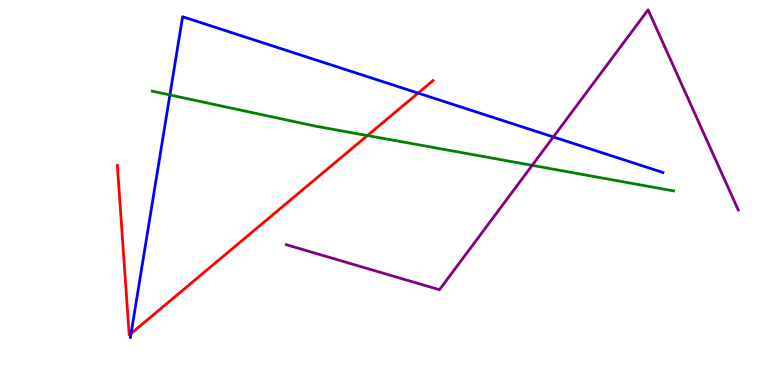[{'lines': ['blue', 'red'], 'intersections': [{'x': 1.69, 'y': 1.34}, {'x': 5.39, 'y': 7.58}]}, {'lines': ['green', 'red'], 'intersections': [{'x': 4.74, 'y': 6.48}]}, {'lines': ['purple', 'red'], 'intersections': []}, {'lines': ['blue', 'green'], 'intersections': [{'x': 2.19, 'y': 7.53}]}, {'lines': ['blue', 'purple'], 'intersections': [{'x': 7.14, 'y': 6.44}]}, {'lines': ['green', 'purple'], 'intersections': [{'x': 6.87, 'y': 5.71}]}]